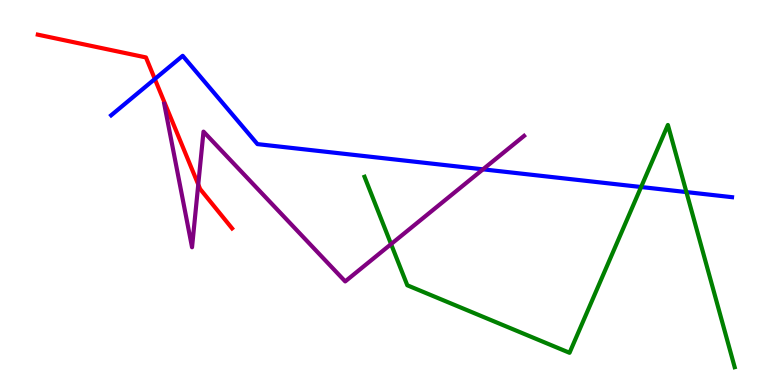[{'lines': ['blue', 'red'], 'intersections': [{'x': 2.0, 'y': 7.95}]}, {'lines': ['green', 'red'], 'intersections': []}, {'lines': ['purple', 'red'], 'intersections': [{'x': 2.56, 'y': 5.21}]}, {'lines': ['blue', 'green'], 'intersections': [{'x': 8.27, 'y': 5.14}, {'x': 8.86, 'y': 5.01}]}, {'lines': ['blue', 'purple'], 'intersections': [{'x': 6.23, 'y': 5.6}]}, {'lines': ['green', 'purple'], 'intersections': [{'x': 5.05, 'y': 3.66}]}]